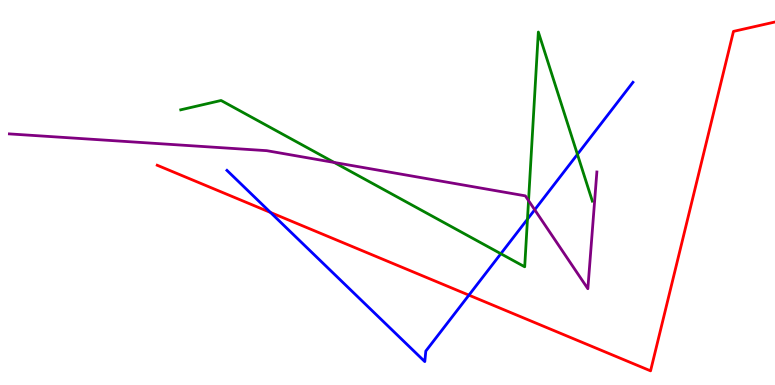[{'lines': ['blue', 'red'], 'intersections': [{'x': 3.49, 'y': 4.48}, {'x': 6.05, 'y': 2.33}]}, {'lines': ['green', 'red'], 'intersections': []}, {'lines': ['purple', 'red'], 'intersections': []}, {'lines': ['blue', 'green'], 'intersections': [{'x': 6.46, 'y': 3.41}, {'x': 6.81, 'y': 4.31}, {'x': 7.45, 'y': 5.99}]}, {'lines': ['blue', 'purple'], 'intersections': [{'x': 6.9, 'y': 4.55}]}, {'lines': ['green', 'purple'], 'intersections': [{'x': 4.31, 'y': 5.78}, {'x': 6.82, 'y': 4.79}]}]